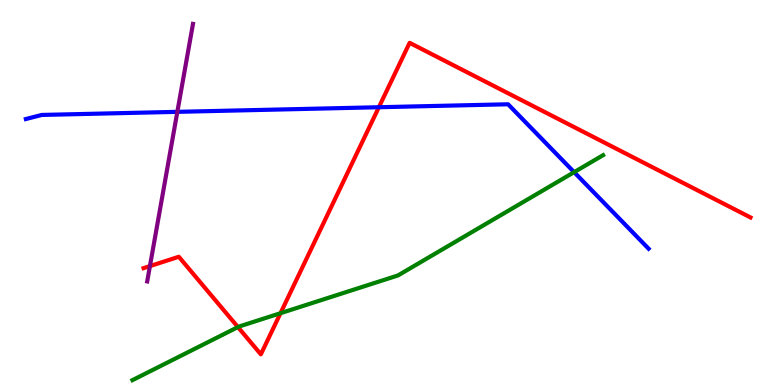[{'lines': ['blue', 'red'], 'intersections': [{'x': 4.89, 'y': 7.21}]}, {'lines': ['green', 'red'], 'intersections': [{'x': 3.07, 'y': 1.5}, {'x': 3.62, 'y': 1.86}]}, {'lines': ['purple', 'red'], 'intersections': [{'x': 1.93, 'y': 3.09}]}, {'lines': ['blue', 'green'], 'intersections': [{'x': 7.41, 'y': 5.53}]}, {'lines': ['blue', 'purple'], 'intersections': [{'x': 2.29, 'y': 7.1}]}, {'lines': ['green', 'purple'], 'intersections': []}]